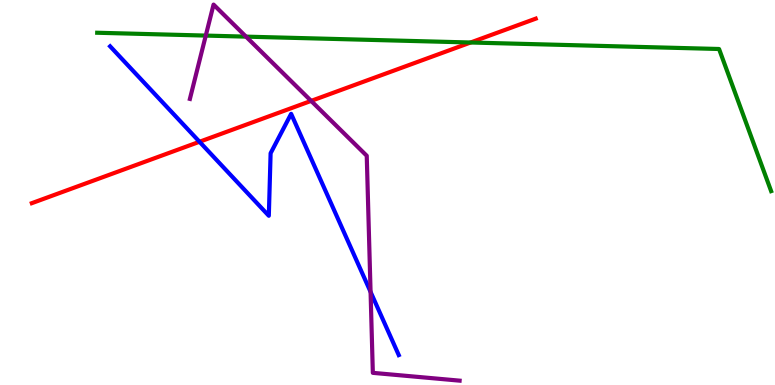[{'lines': ['blue', 'red'], 'intersections': [{'x': 2.57, 'y': 6.32}]}, {'lines': ['green', 'red'], 'intersections': [{'x': 6.07, 'y': 8.9}]}, {'lines': ['purple', 'red'], 'intersections': [{'x': 4.01, 'y': 7.38}]}, {'lines': ['blue', 'green'], 'intersections': []}, {'lines': ['blue', 'purple'], 'intersections': [{'x': 4.78, 'y': 2.42}]}, {'lines': ['green', 'purple'], 'intersections': [{'x': 2.66, 'y': 9.08}, {'x': 3.17, 'y': 9.05}]}]